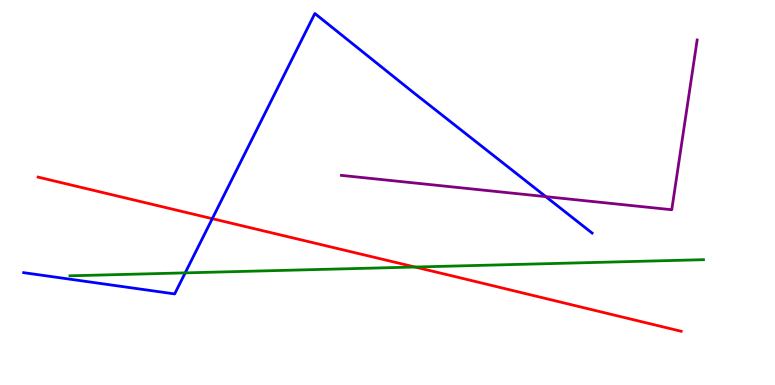[{'lines': ['blue', 'red'], 'intersections': [{'x': 2.74, 'y': 4.32}]}, {'lines': ['green', 'red'], 'intersections': [{'x': 5.36, 'y': 3.06}]}, {'lines': ['purple', 'red'], 'intersections': []}, {'lines': ['blue', 'green'], 'intersections': [{'x': 2.39, 'y': 2.91}]}, {'lines': ['blue', 'purple'], 'intersections': [{'x': 7.04, 'y': 4.89}]}, {'lines': ['green', 'purple'], 'intersections': []}]